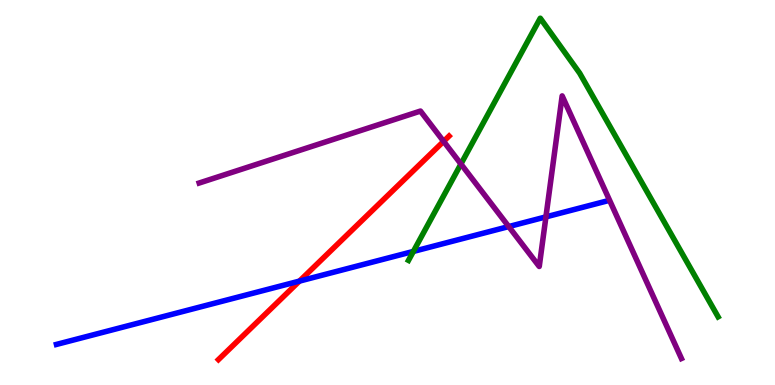[{'lines': ['blue', 'red'], 'intersections': [{'x': 3.86, 'y': 2.7}]}, {'lines': ['green', 'red'], 'intersections': []}, {'lines': ['purple', 'red'], 'intersections': [{'x': 5.72, 'y': 6.33}]}, {'lines': ['blue', 'green'], 'intersections': [{'x': 5.33, 'y': 3.47}]}, {'lines': ['blue', 'purple'], 'intersections': [{'x': 6.56, 'y': 4.12}, {'x': 7.04, 'y': 4.37}]}, {'lines': ['green', 'purple'], 'intersections': [{'x': 5.95, 'y': 5.74}]}]